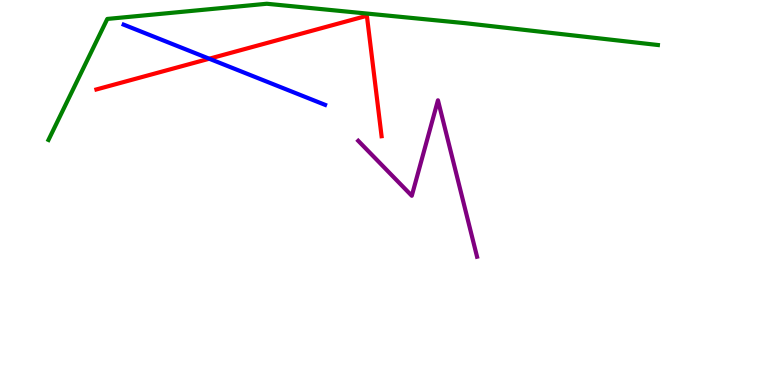[{'lines': ['blue', 'red'], 'intersections': [{'x': 2.7, 'y': 8.47}]}, {'lines': ['green', 'red'], 'intersections': []}, {'lines': ['purple', 'red'], 'intersections': []}, {'lines': ['blue', 'green'], 'intersections': []}, {'lines': ['blue', 'purple'], 'intersections': []}, {'lines': ['green', 'purple'], 'intersections': []}]